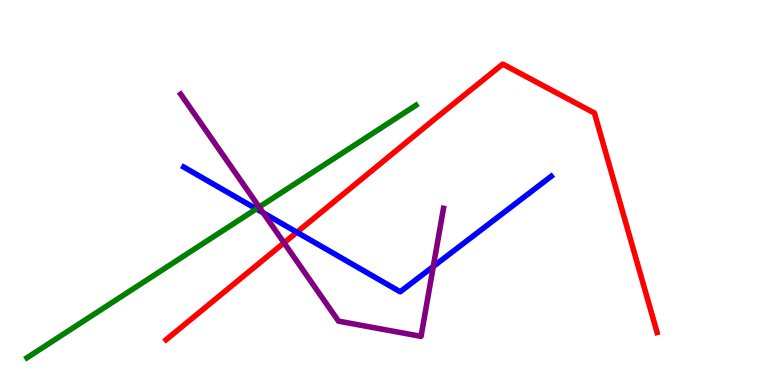[{'lines': ['blue', 'red'], 'intersections': [{'x': 3.83, 'y': 3.97}]}, {'lines': ['green', 'red'], 'intersections': []}, {'lines': ['purple', 'red'], 'intersections': [{'x': 3.67, 'y': 3.69}]}, {'lines': ['blue', 'green'], 'intersections': [{'x': 3.31, 'y': 4.57}]}, {'lines': ['blue', 'purple'], 'intersections': [{'x': 3.4, 'y': 4.47}, {'x': 5.59, 'y': 3.08}]}, {'lines': ['green', 'purple'], 'intersections': [{'x': 3.34, 'y': 4.62}]}]